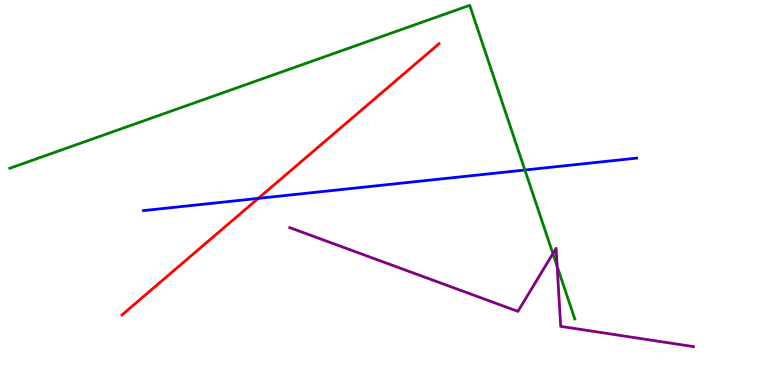[{'lines': ['blue', 'red'], 'intersections': [{'x': 3.33, 'y': 4.85}]}, {'lines': ['green', 'red'], 'intersections': []}, {'lines': ['purple', 'red'], 'intersections': []}, {'lines': ['blue', 'green'], 'intersections': [{'x': 6.77, 'y': 5.58}]}, {'lines': ['blue', 'purple'], 'intersections': []}, {'lines': ['green', 'purple'], 'intersections': [{'x': 7.13, 'y': 3.41}, {'x': 7.19, 'y': 3.08}]}]